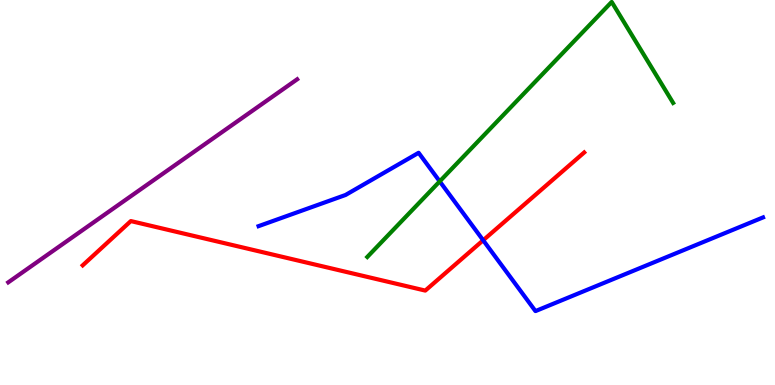[{'lines': ['blue', 'red'], 'intersections': [{'x': 6.23, 'y': 3.76}]}, {'lines': ['green', 'red'], 'intersections': []}, {'lines': ['purple', 'red'], 'intersections': []}, {'lines': ['blue', 'green'], 'intersections': [{'x': 5.67, 'y': 5.29}]}, {'lines': ['blue', 'purple'], 'intersections': []}, {'lines': ['green', 'purple'], 'intersections': []}]